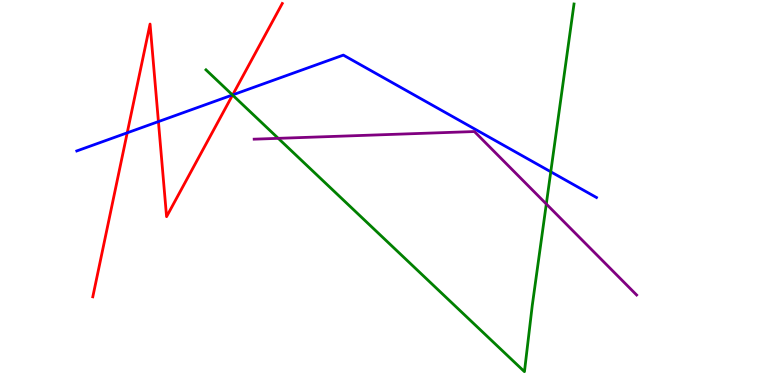[{'lines': ['blue', 'red'], 'intersections': [{'x': 1.64, 'y': 6.55}, {'x': 2.04, 'y': 6.84}, {'x': 3.0, 'y': 7.53}]}, {'lines': ['green', 'red'], 'intersections': [{'x': 3.0, 'y': 7.53}]}, {'lines': ['purple', 'red'], 'intersections': []}, {'lines': ['blue', 'green'], 'intersections': [{'x': 3.0, 'y': 7.53}, {'x': 7.11, 'y': 5.54}]}, {'lines': ['blue', 'purple'], 'intersections': []}, {'lines': ['green', 'purple'], 'intersections': [{'x': 3.59, 'y': 6.41}, {'x': 7.05, 'y': 4.7}]}]